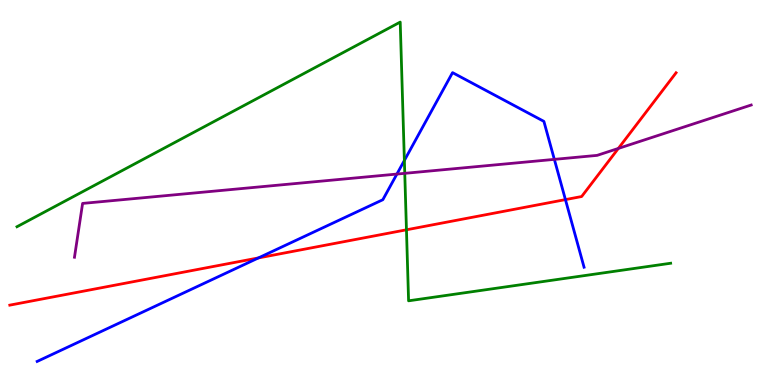[{'lines': ['blue', 'red'], 'intersections': [{'x': 3.33, 'y': 3.3}, {'x': 7.3, 'y': 4.82}]}, {'lines': ['green', 'red'], 'intersections': [{'x': 5.24, 'y': 4.03}]}, {'lines': ['purple', 'red'], 'intersections': [{'x': 7.98, 'y': 6.14}]}, {'lines': ['blue', 'green'], 'intersections': [{'x': 5.22, 'y': 5.83}]}, {'lines': ['blue', 'purple'], 'intersections': [{'x': 5.12, 'y': 5.48}, {'x': 7.15, 'y': 5.86}]}, {'lines': ['green', 'purple'], 'intersections': [{'x': 5.22, 'y': 5.5}]}]